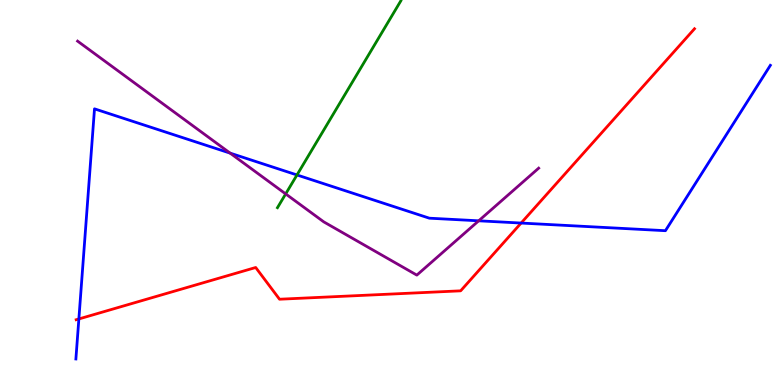[{'lines': ['blue', 'red'], 'intersections': [{'x': 1.02, 'y': 1.72}, {'x': 6.72, 'y': 4.21}]}, {'lines': ['green', 'red'], 'intersections': []}, {'lines': ['purple', 'red'], 'intersections': []}, {'lines': ['blue', 'green'], 'intersections': [{'x': 3.83, 'y': 5.46}]}, {'lines': ['blue', 'purple'], 'intersections': [{'x': 2.97, 'y': 6.02}, {'x': 6.18, 'y': 4.26}]}, {'lines': ['green', 'purple'], 'intersections': [{'x': 3.69, 'y': 4.96}]}]